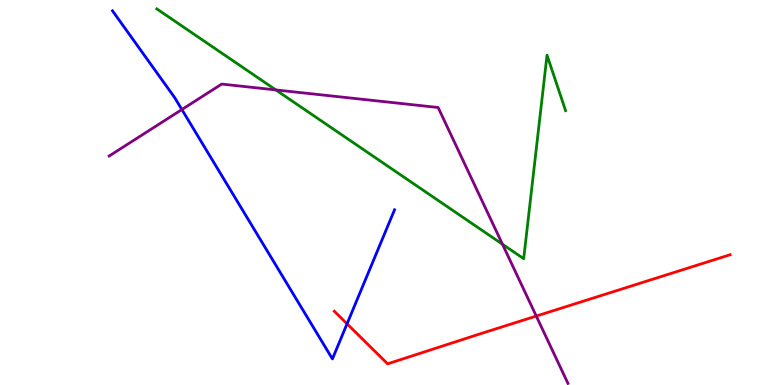[{'lines': ['blue', 'red'], 'intersections': [{'x': 4.48, 'y': 1.59}]}, {'lines': ['green', 'red'], 'intersections': []}, {'lines': ['purple', 'red'], 'intersections': [{'x': 6.92, 'y': 1.79}]}, {'lines': ['blue', 'green'], 'intersections': []}, {'lines': ['blue', 'purple'], 'intersections': [{'x': 2.35, 'y': 7.15}]}, {'lines': ['green', 'purple'], 'intersections': [{'x': 3.56, 'y': 7.66}, {'x': 6.48, 'y': 3.66}]}]